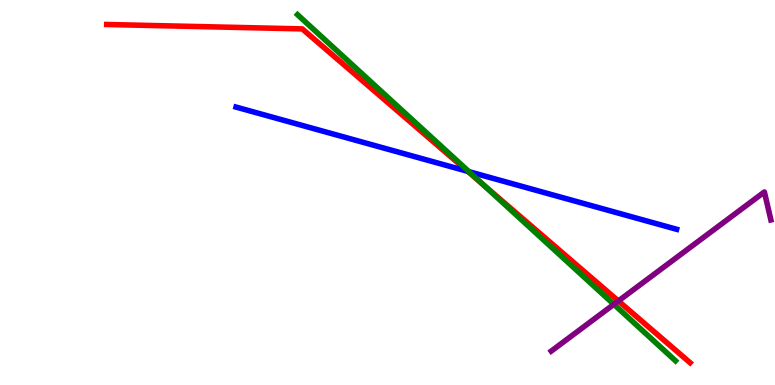[{'lines': ['blue', 'red'], 'intersections': [{'x': 6.04, 'y': 5.55}]}, {'lines': ['green', 'red'], 'intersections': [{'x': 6.22, 'y': 5.23}]}, {'lines': ['purple', 'red'], 'intersections': [{'x': 7.98, 'y': 2.18}]}, {'lines': ['blue', 'green'], 'intersections': [{'x': 6.05, 'y': 5.54}]}, {'lines': ['blue', 'purple'], 'intersections': []}, {'lines': ['green', 'purple'], 'intersections': [{'x': 7.92, 'y': 2.09}]}]